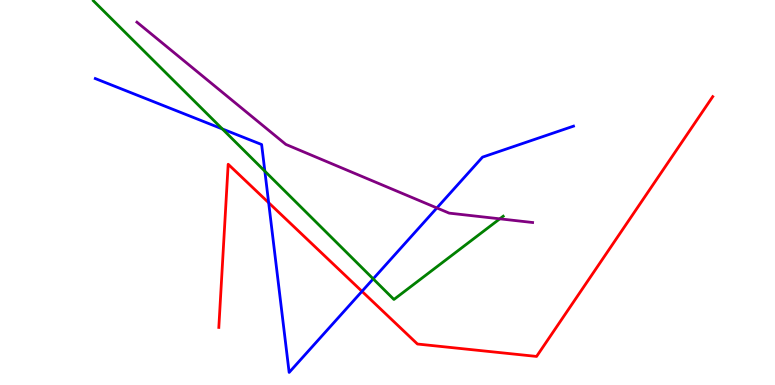[{'lines': ['blue', 'red'], 'intersections': [{'x': 3.47, 'y': 4.74}, {'x': 4.67, 'y': 2.43}]}, {'lines': ['green', 'red'], 'intersections': []}, {'lines': ['purple', 'red'], 'intersections': []}, {'lines': ['blue', 'green'], 'intersections': [{'x': 2.87, 'y': 6.65}, {'x': 3.42, 'y': 5.55}, {'x': 4.82, 'y': 2.76}]}, {'lines': ['blue', 'purple'], 'intersections': [{'x': 5.64, 'y': 4.6}]}, {'lines': ['green', 'purple'], 'intersections': [{'x': 6.45, 'y': 4.32}]}]